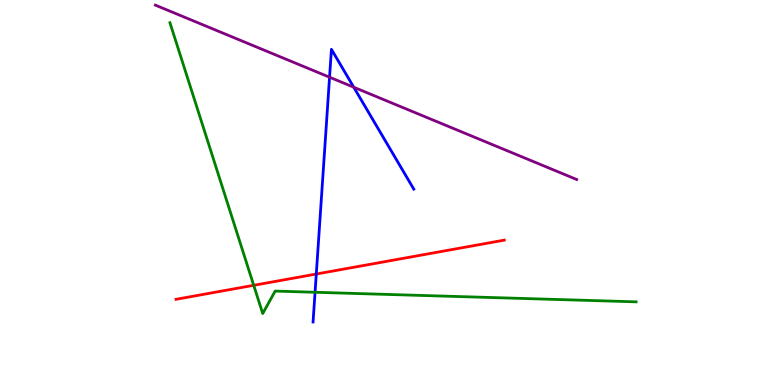[{'lines': ['blue', 'red'], 'intersections': [{'x': 4.08, 'y': 2.88}]}, {'lines': ['green', 'red'], 'intersections': [{'x': 3.27, 'y': 2.59}]}, {'lines': ['purple', 'red'], 'intersections': []}, {'lines': ['blue', 'green'], 'intersections': [{'x': 4.07, 'y': 2.41}]}, {'lines': ['blue', 'purple'], 'intersections': [{'x': 4.25, 'y': 7.99}, {'x': 4.56, 'y': 7.73}]}, {'lines': ['green', 'purple'], 'intersections': []}]